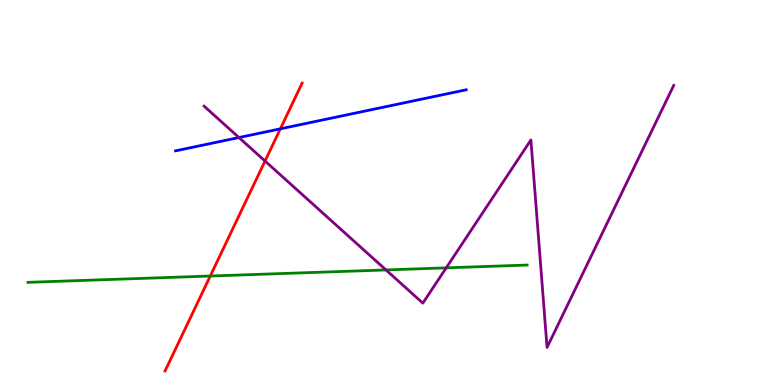[{'lines': ['blue', 'red'], 'intersections': [{'x': 3.62, 'y': 6.65}]}, {'lines': ['green', 'red'], 'intersections': [{'x': 2.71, 'y': 2.83}]}, {'lines': ['purple', 'red'], 'intersections': [{'x': 3.42, 'y': 5.82}]}, {'lines': ['blue', 'green'], 'intersections': []}, {'lines': ['blue', 'purple'], 'intersections': [{'x': 3.08, 'y': 6.43}]}, {'lines': ['green', 'purple'], 'intersections': [{'x': 4.98, 'y': 2.99}, {'x': 5.76, 'y': 3.04}]}]